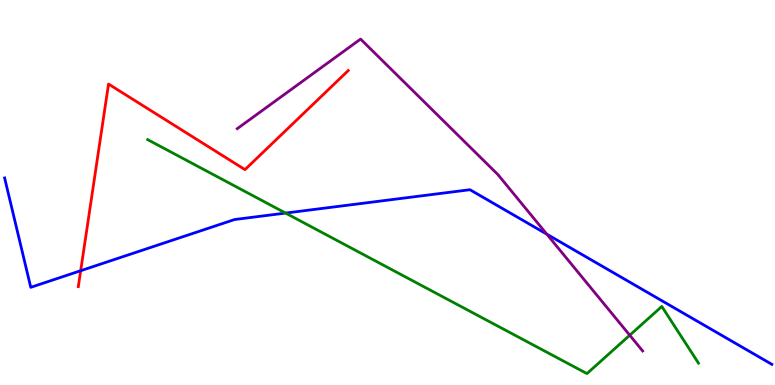[{'lines': ['blue', 'red'], 'intersections': [{'x': 1.04, 'y': 2.97}]}, {'lines': ['green', 'red'], 'intersections': []}, {'lines': ['purple', 'red'], 'intersections': []}, {'lines': ['blue', 'green'], 'intersections': [{'x': 3.68, 'y': 4.47}]}, {'lines': ['blue', 'purple'], 'intersections': [{'x': 7.06, 'y': 3.92}]}, {'lines': ['green', 'purple'], 'intersections': [{'x': 8.13, 'y': 1.29}]}]